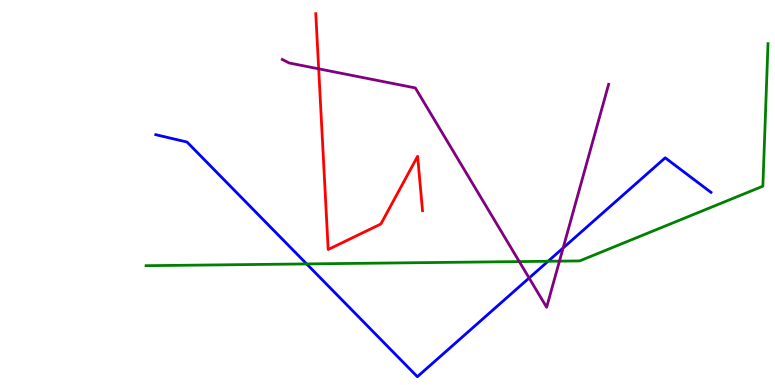[{'lines': ['blue', 'red'], 'intersections': []}, {'lines': ['green', 'red'], 'intersections': []}, {'lines': ['purple', 'red'], 'intersections': [{'x': 4.11, 'y': 8.21}]}, {'lines': ['blue', 'green'], 'intersections': [{'x': 3.96, 'y': 3.14}, {'x': 7.07, 'y': 3.21}]}, {'lines': ['blue', 'purple'], 'intersections': [{'x': 6.83, 'y': 2.78}, {'x': 7.27, 'y': 3.56}]}, {'lines': ['green', 'purple'], 'intersections': [{'x': 6.7, 'y': 3.21}, {'x': 7.22, 'y': 3.22}]}]